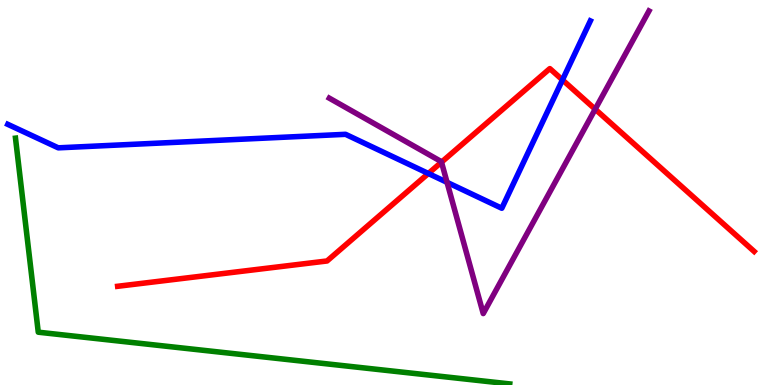[{'lines': ['blue', 'red'], 'intersections': [{'x': 5.53, 'y': 5.49}, {'x': 7.26, 'y': 7.92}]}, {'lines': ['green', 'red'], 'intersections': []}, {'lines': ['purple', 'red'], 'intersections': [{'x': 5.7, 'y': 5.79}, {'x': 7.68, 'y': 7.16}]}, {'lines': ['blue', 'green'], 'intersections': []}, {'lines': ['blue', 'purple'], 'intersections': [{'x': 5.77, 'y': 5.26}]}, {'lines': ['green', 'purple'], 'intersections': []}]